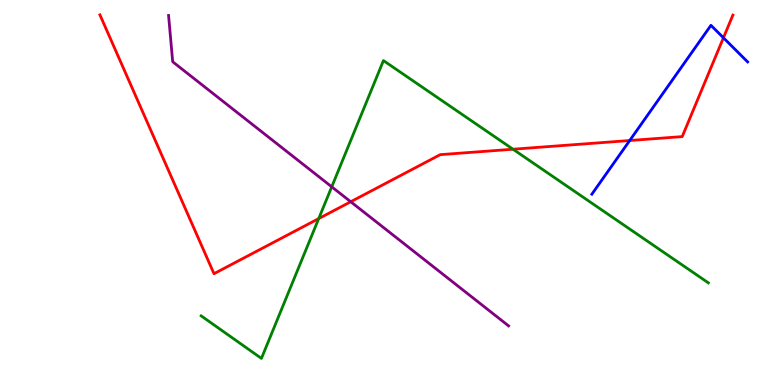[{'lines': ['blue', 'red'], 'intersections': [{'x': 8.13, 'y': 6.35}, {'x': 9.33, 'y': 9.02}]}, {'lines': ['green', 'red'], 'intersections': [{'x': 4.11, 'y': 4.32}, {'x': 6.62, 'y': 6.12}]}, {'lines': ['purple', 'red'], 'intersections': [{'x': 4.53, 'y': 4.76}]}, {'lines': ['blue', 'green'], 'intersections': []}, {'lines': ['blue', 'purple'], 'intersections': []}, {'lines': ['green', 'purple'], 'intersections': [{'x': 4.28, 'y': 5.15}]}]